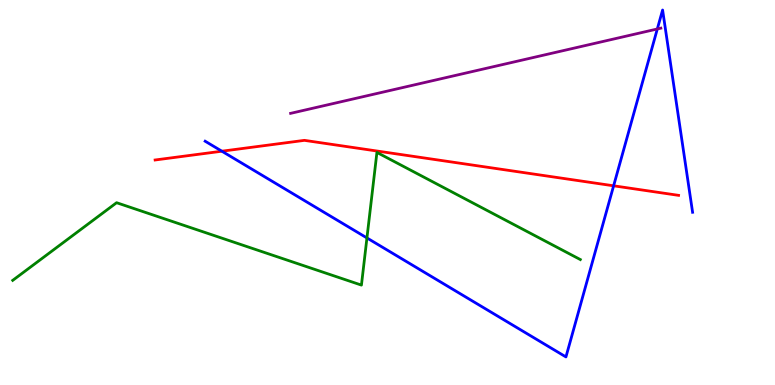[{'lines': ['blue', 'red'], 'intersections': [{'x': 2.86, 'y': 6.07}, {'x': 7.92, 'y': 5.17}]}, {'lines': ['green', 'red'], 'intersections': []}, {'lines': ['purple', 'red'], 'intersections': []}, {'lines': ['blue', 'green'], 'intersections': [{'x': 4.73, 'y': 3.82}]}, {'lines': ['blue', 'purple'], 'intersections': [{'x': 8.48, 'y': 9.25}]}, {'lines': ['green', 'purple'], 'intersections': []}]